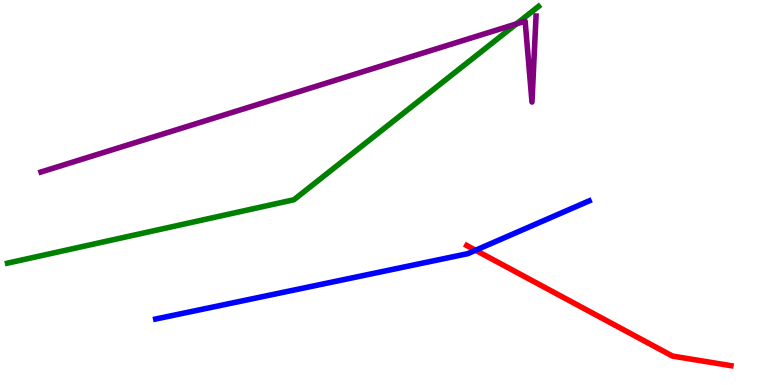[{'lines': ['blue', 'red'], 'intersections': [{'x': 6.14, 'y': 3.5}]}, {'lines': ['green', 'red'], 'intersections': []}, {'lines': ['purple', 'red'], 'intersections': []}, {'lines': ['blue', 'green'], 'intersections': []}, {'lines': ['blue', 'purple'], 'intersections': []}, {'lines': ['green', 'purple'], 'intersections': [{'x': 6.66, 'y': 9.38}]}]